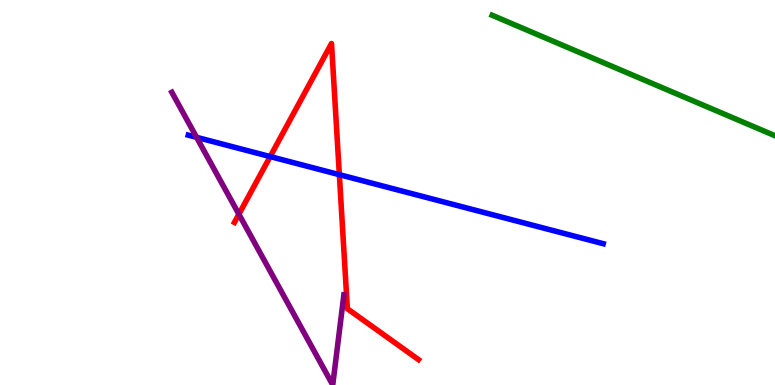[{'lines': ['blue', 'red'], 'intersections': [{'x': 3.49, 'y': 5.93}, {'x': 4.38, 'y': 5.46}]}, {'lines': ['green', 'red'], 'intersections': []}, {'lines': ['purple', 'red'], 'intersections': [{'x': 3.08, 'y': 4.44}]}, {'lines': ['blue', 'green'], 'intersections': []}, {'lines': ['blue', 'purple'], 'intersections': [{'x': 2.54, 'y': 6.43}]}, {'lines': ['green', 'purple'], 'intersections': []}]